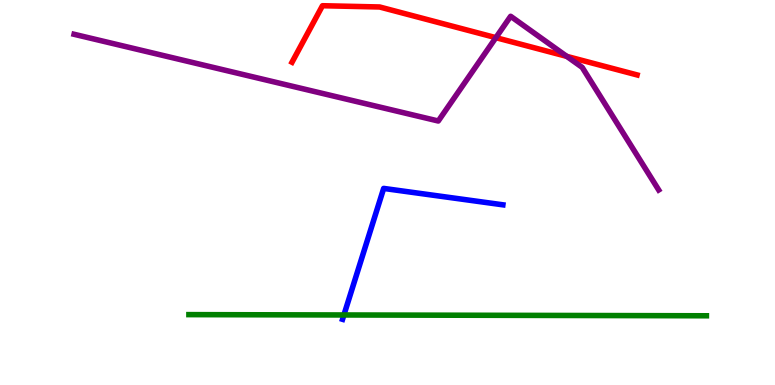[{'lines': ['blue', 'red'], 'intersections': []}, {'lines': ['green', 'red'], 'intersections': []}, {'lines': ['purple', 'red'], 'intersections': [{'x': 6.4, 'y': 9.02}, {'x': 7.31, 'y': 8.54}]}, {'lines': ['blue', 'green'], 'intersections': [{'x': 4.44, 'y': 1.82}]}, {'lines': ['blue', 'purple'], 'intersections': []}, {'lines': ['green', 'purple'], 'intersections': []}]